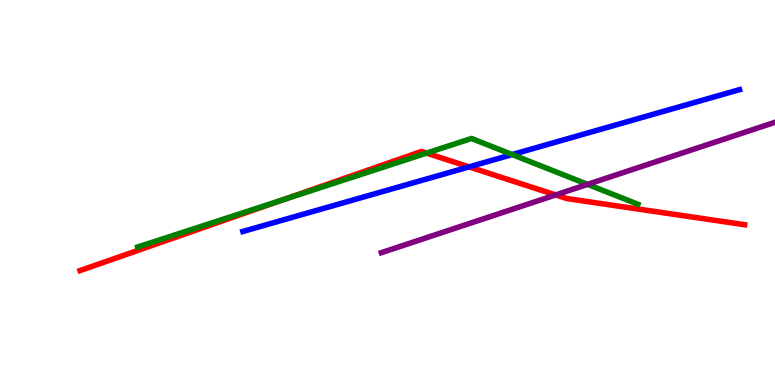[{'lines': ['blue', 'red'], 'intersections': [{'x': 6.05, 'y': 5.67}]}, {'lines': ['green', 'red'], 'intersections': [{'x': 3.65, 'y': 4.81}, {'x': 5.5, 'y': 6.02}]}, {'lines': ['purple', 'red'], 'intersections': [{'x': 7.17, 'y': 4.94}]}, {'lines': ['blue', 'green'], 'intersections': [{'x': 6.61, 'y': 5.99}]}, {'lines': ['blue', 'purple'], 'intersections': []}, {'lines': ['green', 'purple'], 'intersections': [{'x': 7.58, 'y': 5.21}]}]